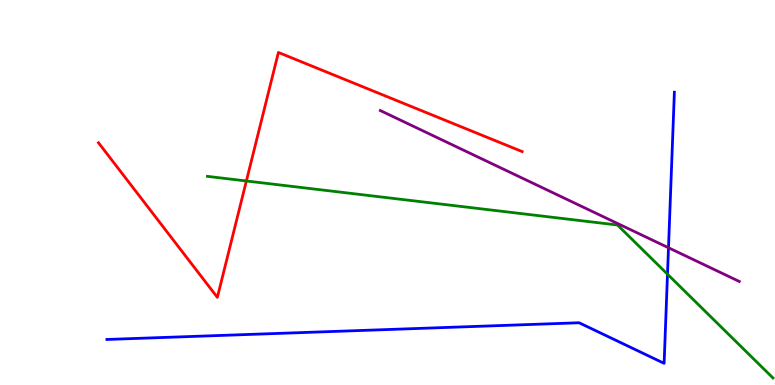[{'lines': ['blue', 'red'], 'intersections': []}, {'lines': ['green', 'red'], 'intersections': [{'x': 3.18, 'y': 5.3}]}, {'lines': ['purple', 'red'], 'intersections': []}, {'lines': ['blue', 'green'], 'intersections': [{'x': 8.61, 'y': 2.88}]}, {'lines': ['blue', 'purple'], 'intersections': [{'x': 8.63, 'y': 3.56}]}, {'lines': ['green', 'purple'], 'intersections': []}]